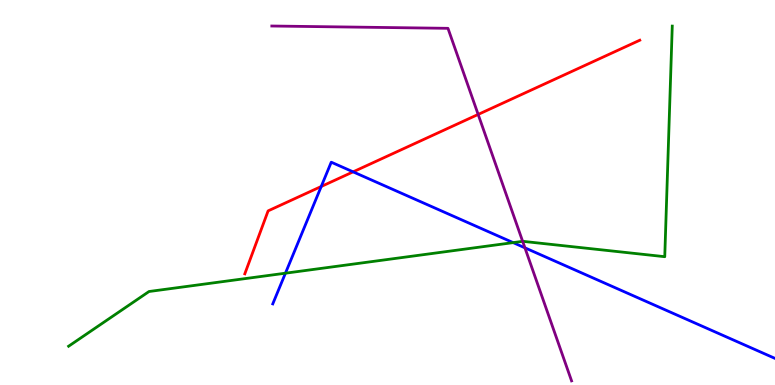[{'lines': ['blue', 'red'], 'intersections': [{'x': 4.14, 'y': 5.16}, {'x': 4.56, 'y': 5.54}]}, {'lines': ['green', 'red'], 'intersections': []}, {'lines': ['purple', 'red'], 'intersections': [{'x': 6.17, 'y': 7.03}]}, {'lines': ['blue', 'green'], 'intersections': [{'x': 3.68, 'y': 2.9}, {'x': 6.62, 'y': 3.7}]}, {'lines': ['blue', 'purple'], 'intersections': [{'x': 6.77, 'y': 3.56}]}, {'lines': ['green', 'purple'], 'intersections': [{'x': 6.74, 'y': 3.73}]}]